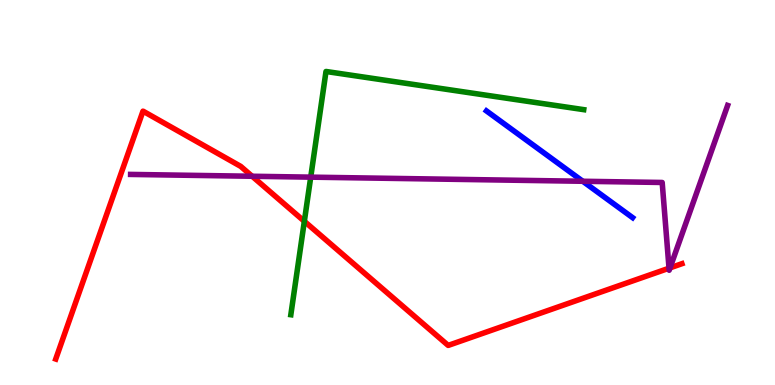[{'lines': ['blue', 'red'], 'intersections': []}, {'lines': ['green', 'red'], 'intersections': [{'x': 3.93, 'y': 4.25}]}, {'lines': ['purple', 'red'], 'intersections': [{'x': 3.25, 'y': 5.42}, {'x': 8.63, 'y': 3.03}, {'x': 8.65, 'y': 3.04}]}, {'lines': ['blue', 'green'], 'intersections': []}, {'lines': ['blue', 'purple'], 'intersections': [{'x': 7.52, 'y': 5.29}]}, {'lines': ['green', 'purple'], 'intersections': [{'x': 4.01, 'y': 5.4}]}]